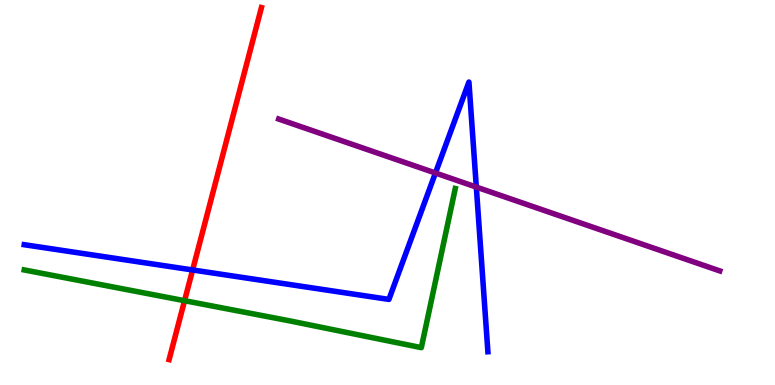[{'lines': ['blue', 'red'], 'intersections': [{'x': 2.49, 'y': 2.99}]}, {'lines': ['green', 'red'], 'intersections': [{'x': 2.38, 'y': 2.19}]}, {'lines': ['purple', 'red'], 'intersections': []}, {'lines': ['blue', 'green'], 'intersections': []}, {'lines': ['blue', 'purple'], 'intersections': [{'x': 5.62, 'y': 5.51}, {'x': 6.15, 'y': 5.14}]}, {'lines': ['green', 'purple'], 'intersections': []}]